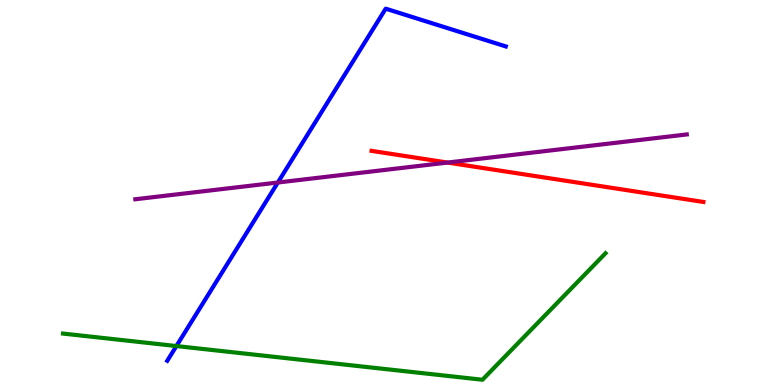[{'lines': ['blue', 'red'], 'intersections': []}, {'lines': ['green', 'red'], 'intersections': []}, {'lines': ['purple', 'red'], 'intersections': [{'x': 5.77, 'y': 5.78}]}, {'lines': ['blue', 'green'], 'intersections': [{'x': 2.28, 'y': 1.01}]}, {'lines': ['blue', 'purple'], 'intersections': [{'x': 3.59, 'y': 5.26}]}, {'lines': ['green', 'purple'], 'intersections': []}]